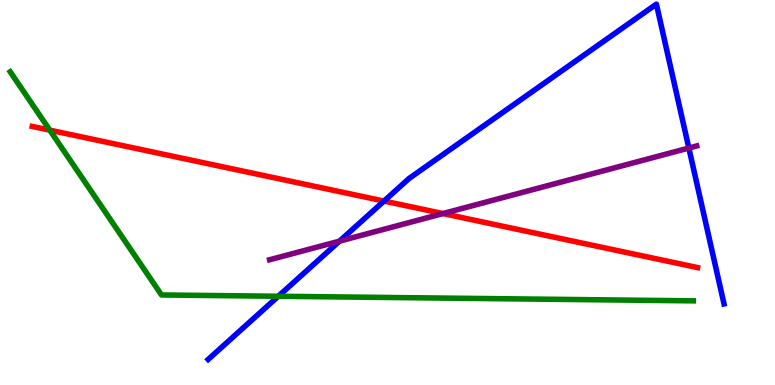[{'lines': ['blue', 'red'], 'intersections': [{'x': 4.95, 'y': 4.78}]}, {'lines': ['green', 'red'], 'intersections': [{'x': 0.642, 'y': 6.62}]}, {'lines': ['purple', 'red'], 'intersections': [{'x': 5.72, 'y': 4.45}]}, {'lines': ['blue', 'green'], 'intersections': [{'x': 3.59, 'y': 2.3}]}, {'lines': ['blue', 'purple'], 'intersections': [{'x': 4.38, 'y': 3.74}, {'x': 8.89, 'y': 6.15}]}, {'lines': ['green', 'purple'], 'intersections': []}]